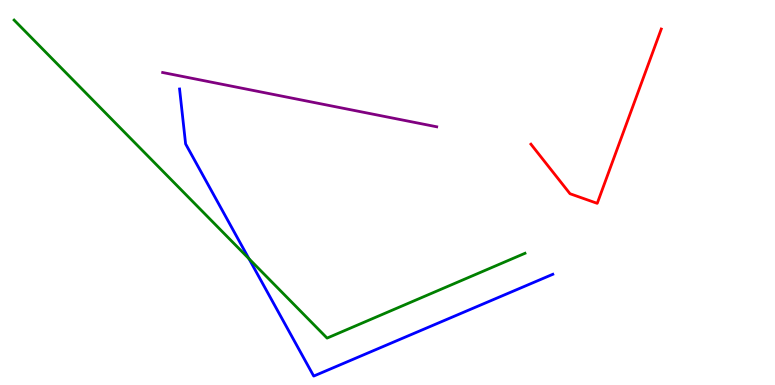[{'lines': ['blue', 'red'], 'intersections': []}, {'lines': ['green', 'red'], 'intersections': []}, {'lines': ['purple', 'red'], 'intersections': []}, {'lines': ['blue', 'green'], 'intersections': [{'x': 3.21, 'y': 3.28}]}, {'lines': ['blue', 'purple'], 'intersections': []}, {'lines': ['green', 'purple'], 'intersections': []}]